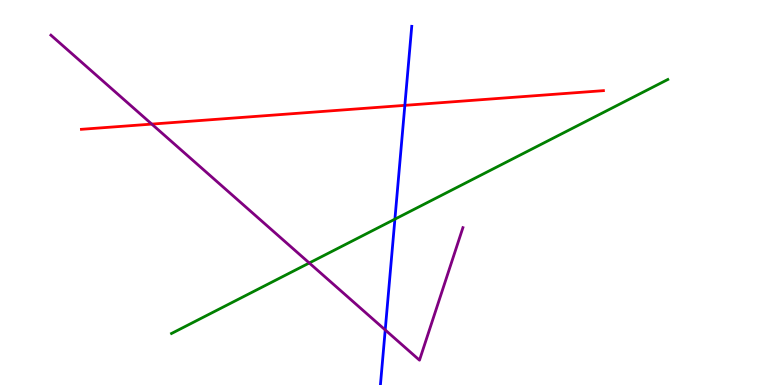[{'lines': ['blue', 'red'], 'intersections': [{'x': 5.22, 'y': 7.26}]}, {'lines': ['green', 'red'], 'intersections': []}, {'lines': ['purple', 'red'], 'intersections': [{'x': 1.96, 'y': 6.78}]}, {'lines': ['blue', 'green'], 'intersections': [{'x': 5.1, 'y': 4.31}]}, {'lines': ['blue', 'purple'], 'intersections': [{'x': 4.97, 'y': 1.43}]}, {'lines': ['green', 'purple'], 'intersections': [{'x': 3.99, 'y': 3.17}]}]